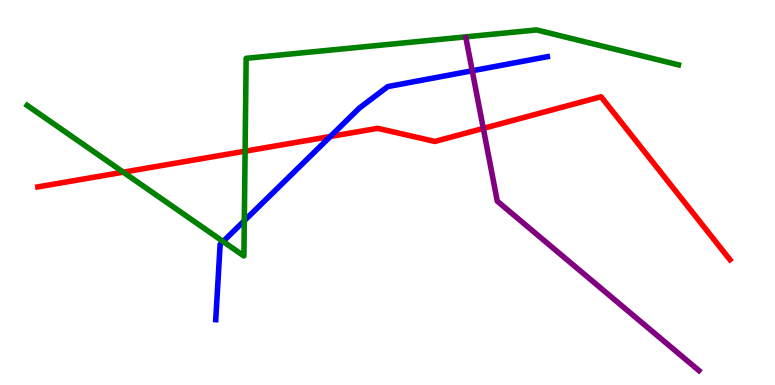[{'lines': ['blue', 'red'], 'intersections': [{'x': 4.26, 'y': 6.45}]}, {'lines': ['green', 'red'], 'intersections': [{'x': 1.59, 'y': 5.53}, {'x': 3.16, 'y': 6.07}]}, {'lines': ['purple', 'red'], 'intersections': [{'x': 6.24, 'y': 6.66}]}, {'lines': ['blue', 'green'], 'intersections': [{'x': 2.88, 'y': 3.73}, {'x': 3.15, 'y': 4.27}]}, {'lines': ['blue', 'purple'], 'intersections': [{'x': 6.09, 'y': 8.16}]}, {'lines': ['green', 'purple'], 'intersections': []}]